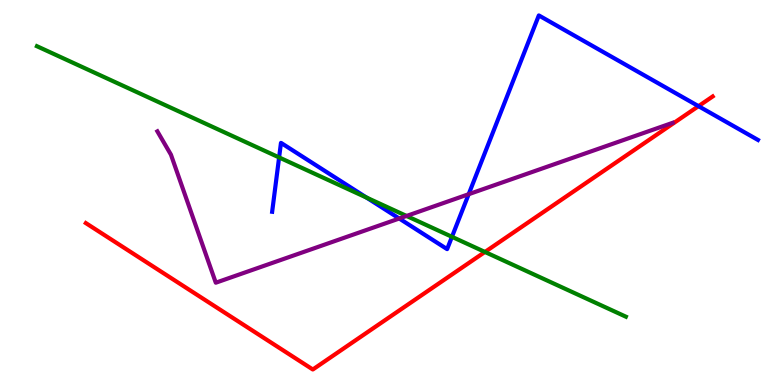[{'lines': ['blue', 'red'], 'intersections': [{'x': 9.01, 'y': 7.24}]}, {'lines': ['green', 'red'], 'intersections': [{'x': 6.26, 'y': 3.46}]}, {'lines': ['purple', 'red'], 'intersections': []}, {'lines': ['blue', 'green'], 'intersections': [{'x': 3.6, 'y': 5.91}, {'x': 4.73, 'y': 4.87}, {'x': 5.83, 'y': 3.85}]}, {'lines': ['blue', 'purple'], 'intersections': [{'x': 5.15, 'y': 4.32}, {'x': 6.05, 'y': 4.96}]}, {'lines': ['green', 'purple'], 'intersections': [{'x': 5.25, 'y': 4.39}]}]